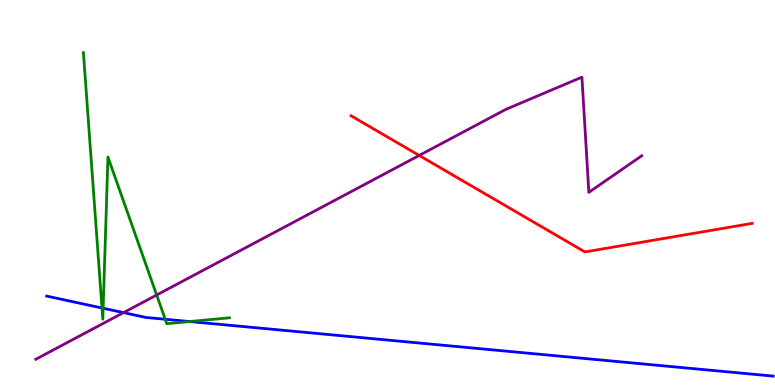[{'lines': ['blue', 'red'], 'intersections': []}, {'lines': ['green', 'red'], 'intersections': []}, {'lines': ['purple', 'red'], 'intersections': [{'x': 5.41, 'y': 5.96}]}, {'lines': ['blue', 'green'], 'intersections': [{'x': 1.32, 'y': 2.0}, {'x': 1.33, 'y': 1.99}, {'x': 2.13, 'y': 1.71}, {'x': 2.45, 'y': 1.65}]}, {'lines': ['blue', 'purple'], 'intersections': [{'x': 1.59, 'y': 1.88}]}, {'lines': ['green', 'purple'], 'intersections': [{'x': 2.02, 'y': 2.34}]}]